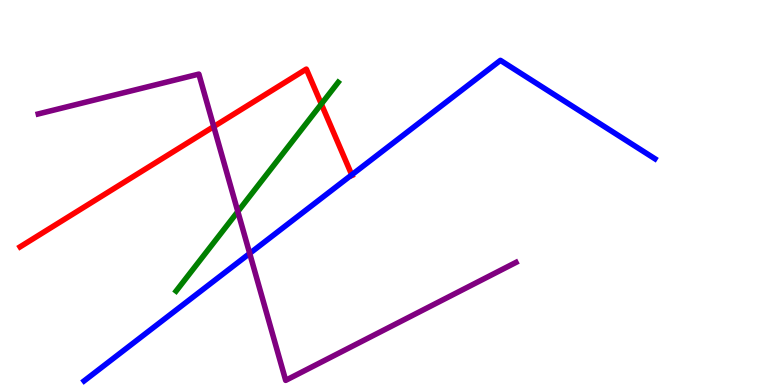[{'lines': ['blue', 'red'], 'intersections': [{'x': 4.54, 'y': 5.46}]}, {'lines': ['green', 'red'], 'intersections': [{'x': 4.15, 'y': 7.3}]}, {'lines': ['purple', 'red'], 'intersections': [{'x': 2.76, 'y': 6.71}]}, {'lines': ['blue', 'green'], 'intersections': []}, {'lines': ['blue', 'purple'], 'intersections': [{'x': 3.22, 'y': 3.42}]}, {'lines': ['green', 'purple'], 'intersections': [{'x': 3.07, 'y': 4.5}]}]